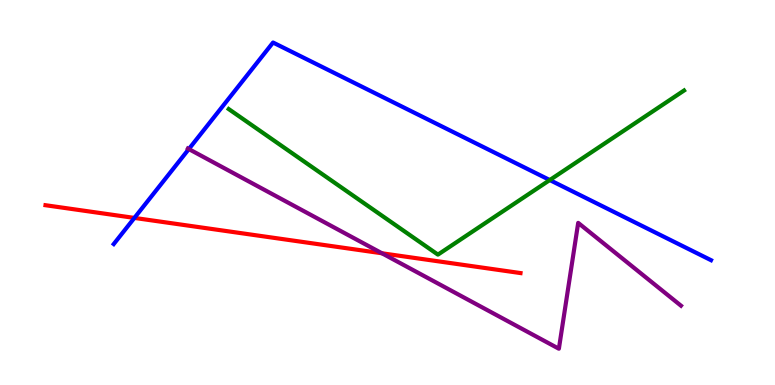[{'lines': ['blue', 'red'], 'intersections': [{'x': 1.73, 'y': 4.34}]}, {'lines': ['green', 'red'], 'intersections': []}, {'lines': ['purple', 'red'], 'intersections': [{'x': 4.93, 'y': 3.42}]}, {'lines': ['blue', 'green'], 'intersections': [{'x': 7.09, 'y': 5.32}]}, {'lines': ['blue', 'purple'], 'intersections': [{'x': 2.44, 'y': 6.13}]}, {'lines': ['green', 'purple'], 'intersections': []}]